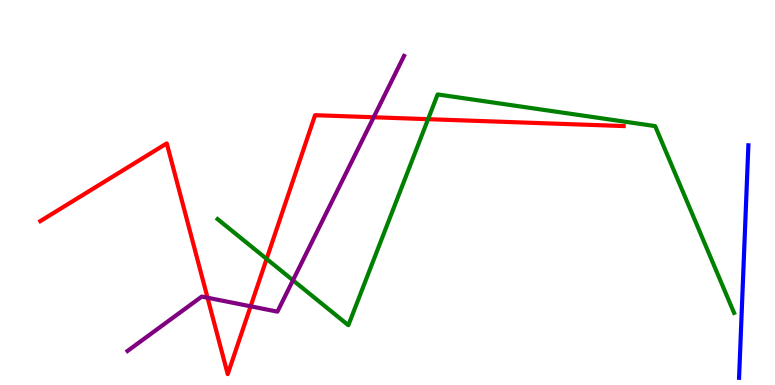[{'lines': ['blue', 'red'], 'intersections': []}, {'lines': ['green', 'red'], 'intersections': [{'x': 3.44, 'y': 3.28}, {'x': 5.52, 'y': 6.9}]}, {'lines': ['purple', 'red'], 'intersections': [{'x': 2.68, 'y': 2.27}, {'x': 3.23, 'y': 2.04}, {'x': 4.82, 'y': 6.95}]}, {'lines': ['blue', 'green'], 'intersections': []}, {'lines': ['blue', 'purple'], 'intersections': []}, {'lines': ['green', 'purple'], 'intersections': [{'x': 3.78, 'y': 2.72}]}]